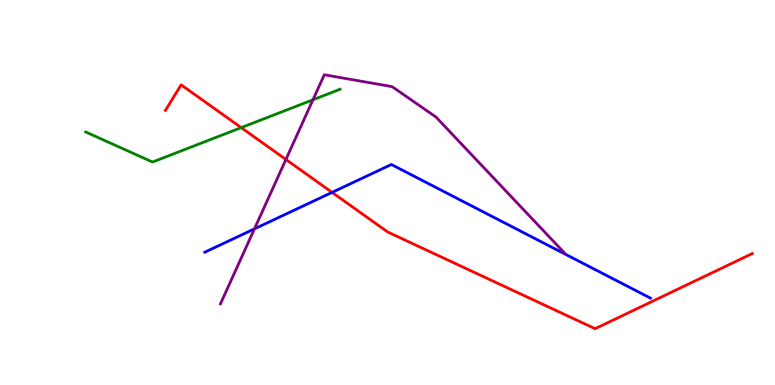[{'lines': ['blue', 'red'], 'intersections': [{'x': 4.28, 'y': 5.0}]}, {'lines': ['green', 'red'], 'intersections': [{'x': 3.11, 'y': 6.69}]}, {'lines': ['purple', 'red'], 'intersections': [{'x': 3.69, 'y': 5.86}]}, {'lines': ['blue', 'green'], 'intersections': []}, {'lines': ['blue', 'purple'], 'intersections': [{'x': 3.28, 'y': 4.06}]}, {'lines': ['green', 'purple'], 'intersections': [{'x': 4.04, 'y': 7.41}]}]